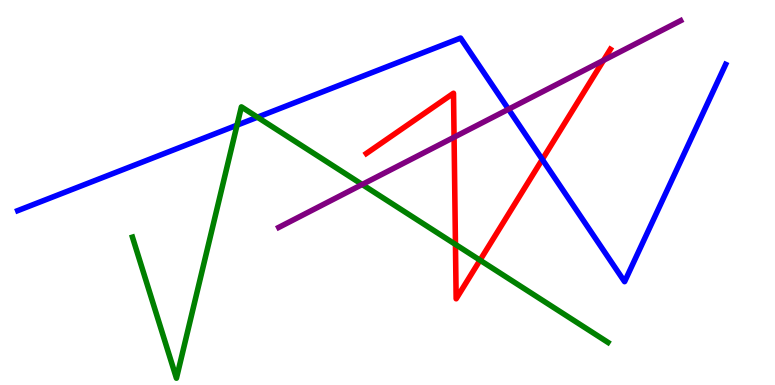[{'lines': ['blue', 'red'], 'intersections': [{'x': 7.0, 'y': 5.86}]}, {'lines': ['green', 'red'], 'intersections': [{'x': 5.88, 'y': 3.65}, {'x': 6.19, 'y': 3.24}]}, {'lines': ['purple', 'red'], 'intersections': [{'x': 5.86, 'y': 6.44}, {'x': 7.79, 'y': 8.43}]}, {'lines': ['blue', 'green'], 'intersections': [{'x': 3.06, 'y': 6.75}, {'x': 3.32, 'y': 6.96}]}, {'lines': ['blue', 'purple'], 'intersections': [{'x': 6.56, 'y': 7.16}]}, {'lines': ['green', 'purple'], 'intersections': [{'x': 4.67, 'y': 5.21}]}]